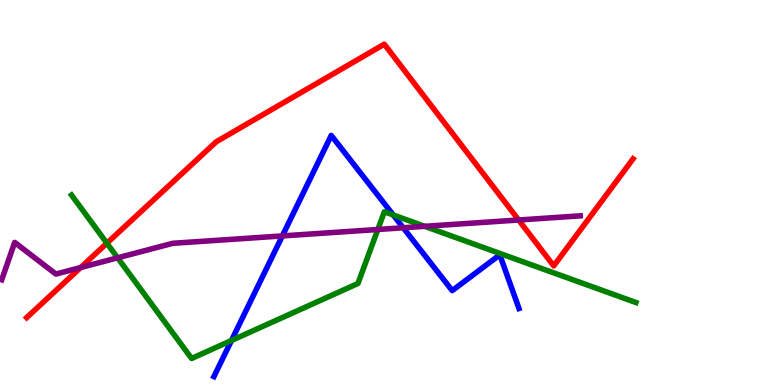[{'lines': ['blue', 'red'], 'intersections': []}, {'lines': ['green', 'red'], 'intersections': [{'x': 1.38, 'y': 3.68}]}, {'lines': ['purple', 'red'], 'intersections': [{'x': 1.04, 'y': 3.05}, {'x': 6.69, 'y': 4.29}]}, {'lines': ['blue', 'green'], 'intersections': [{'x': 2.99, 'y': 1.16}, {'x': 5.07, 'y': 4.42}]}, {'lines': ['blue', 'purple'], 'intersections': [{'x': 3.64, 'y': 3.87}, {'x': 5.2, 'y': 4.08}]}, {'lines': ['green', 'purple'], 'intersections': [{'x': 1.52, 'y': 3.3}, {'x': 4.88, 'y': 4.04}, {'x': 5.48, 'y': 4.12}]}]